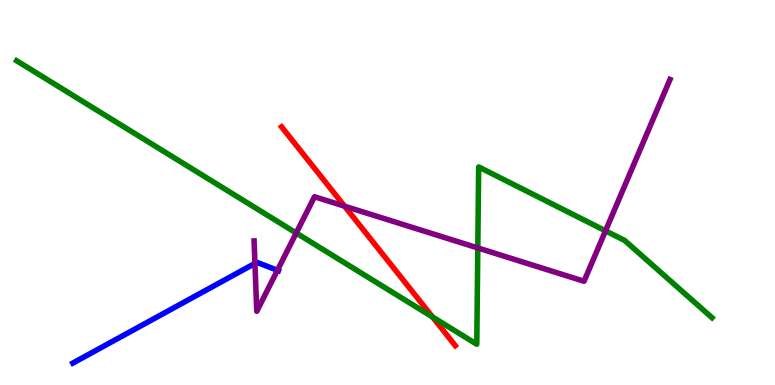[{'lines': ['blue', 'red'], 'intersections': []}, {'lines': ['green', 'red'], 'intersections': [{'x': 5.58, 'y': 1.77}]}, {'lines': ['purple', 'red'], 'intersections': [{'x': 4.45, 'y': 4.64}]}, {'lines': ['blue', 'green'], 'intersections': []}, {'lines': ['blue', 'purple'], 'intersections': [{'x': 3.29, 'y': 3.16}, {'x': 3.58, 'y': 2.98}]}, {'lines': ['green', 'purple'], 'intersections': [{'x': 3.82, 'y': 3.95}, {'x': 6.17, 'y': 3.56}, {'x': 7.81, 'y': 4.0}]}]